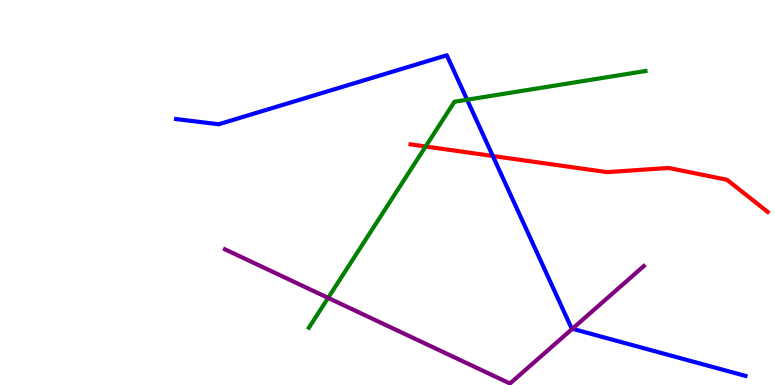[{'lines': ['blue', 'red'], 'intersections': [{'x': 6.36, 'y': 5.95}]}, {'lines': ['green', 'red'], 'intersections': [{'x': 5.49, 'y': 6.19}]}, {'lines': ['purple', 'red'], 'intersections': []}, {'lines': ['blue', 'green'], 'intersections': [{'x': 6.03, 'y': 7.41}]}, {'lines': ['blue', 'purple'], 'intersections': [{'x': 7.39, 'y': 1.46}]}, {'lines': ['green', 'purple'], 'intersections': [{'x': 4.23, 'y': 2.26}]}]